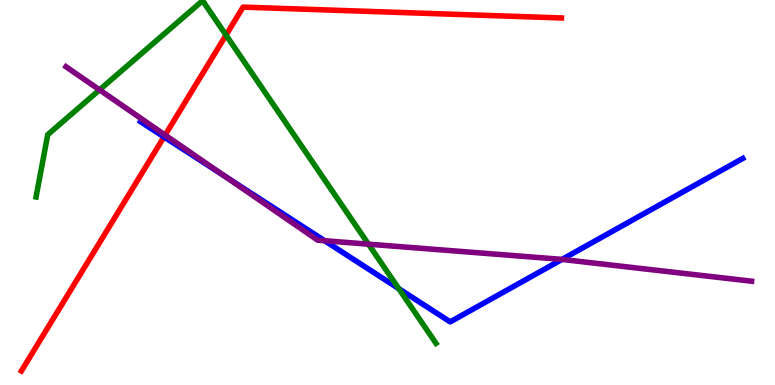[{'lines': ['blue', 'red'], 'intersections': [{'x': 2.12, 'y': 6.44}]}, {'lines': ['green', 'red'], 'intersections': [{'x': 2.92, 'y': 9.09}]}, {'lines': ['purple', 'red'], 'intersections': [{'x': 2.13, 'y': 6.49}]}, {'lines': ['blue', 'green'], 'intersections': [{'x': 5.14, 'y': 2.5}]}, {'lines': ['blue', 'purple'], 'intersections': [{'x': 2.9, 'y': 5.42}, {'x': 4.19, 'y': 3.75}, {'x': 7.25, 'y': 3.26}]}, {'lines': ['green', 'purple'], 'intersections': [{'x': 1.28, 'y': 7.67}, {'x': 4.75, 'y': 3.66}]}]